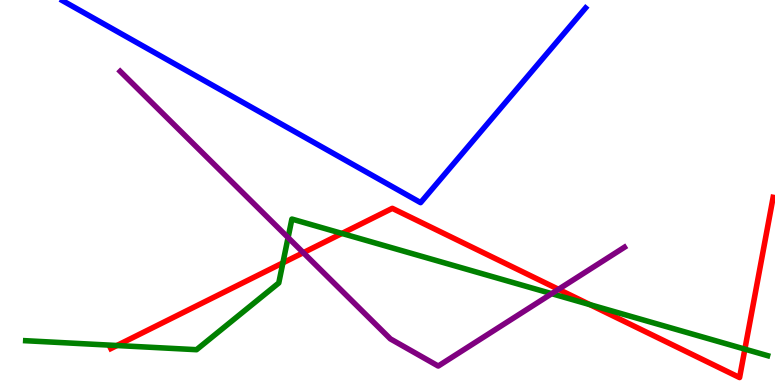[{'lines': ['blue', 'red'], 'intersections': []}, {'lines': ['green', 'red'], 'intersections': [{'x': 1.51, 'y': 1.03}, {'x': 3.65, 'y': 3.17}, {'x': 4.41, 'y': 3.94}, {'x': 7.61, 'y': 2.09}, {'x': 9.61, 'y': 0.932}]}, {'lines': ['purple', 'red'], 'intersections': [{'x': 3.91, 'y': 3.44}, {'x': 7.21, 'y': 2.49}]}, {'lines': ['blue', 'green'], 'intersections': []}, {'lines': ['blue', 'purple'], 'intersections': []}, {'lines': ['green', 'purple'], 'intersections': [{'x': 3.72, 'y': 3.83}, {'x': 7.12, 'y': 2.37}]}]